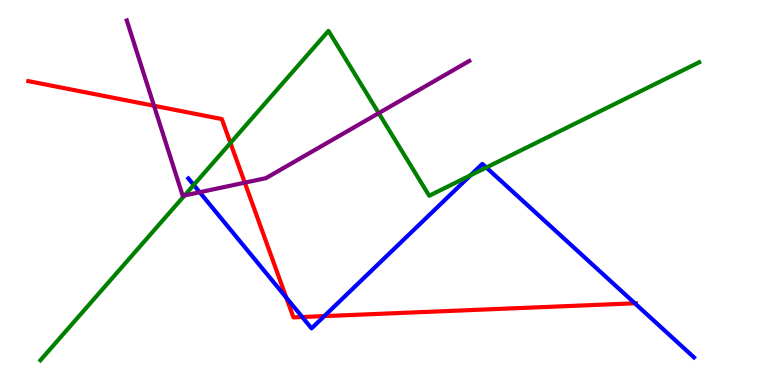[{'lines': ['blue', 'red'], 'intersections': [{'x': 3.69, 'y': 2.27}, {'x': 3.9, 'y': 1.77}, {'x': 4.18, 'y': 1.79}, {'x': 8.19, 'y': 2.12}]}, {'lines': ['green', 'red'], 'intersections': [{'x': 2.97, 'y': 6.29}]}, {'lines': ['purple', 'red'], 'intersections': [{'x': 1.99, 'y': 7.25}, {'x': 3.16, 'y': 5.26}]}, {'lines': ['blue', 'green'], 'intersections': [{'x': 2.5, 'y': 5.2}, {'x': 6.07, 'y': 5.45}, {'x': 6.28, 'y': 5.65}]}, {'lines': ['blue', 'purple'], 'intersections': [{'x': 2.58, 'y': 5.01}]}, {'lines': ['green', 'purple'], 'intersections': [{'x': 2.38, 'y': 4.92}, {'x': 4.89, 'y': 7.06}]}]